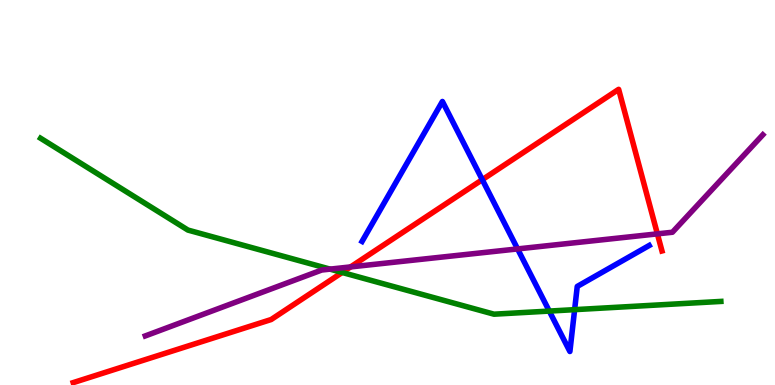[{'lines': ['blue', 'red'], 'intersections': [{'x': 6.22, 'y': 5.33}]}, {'lines': ['green', 'red'], 'intersections': [{'x': 4.42, 'y': 2.92}]}, {'lines': ['purple', 'red'], 'intersections': [{'x': 4.52, 'y': 3.07}, {'x': 8.48, 'y': 3.93}]}, {'lines': ['blue', 'green'], 'intersections': [{'x': 7.09, 'y': 1.92}, {'x': 7.41, 'y': 1.96}]}, {'lines': ['blue', 'purple'], 'intersections': [{'x': 6.68, 'y': 3.53}]}, {'lines': ['green', 'purple'], 'intersections': [{'x': 4.26, 'y': 3.01}]}]